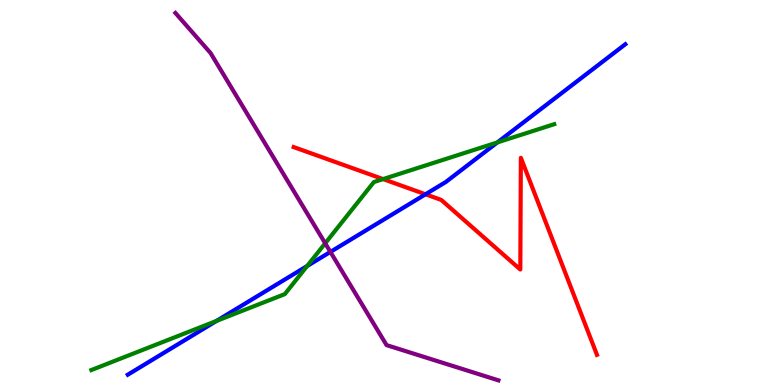[{'lines': ['blue', 'red'], 'intersections': [{'x': 5.49, 'y': 4.95}]}, {'lines': ['green', 'red'], 'intersections': [{'x': 4.94, 'y': 5.35}]}, {'lines': ['purple', 'red'], 'intersections': []}, {'lines': ['blue', 'green'], 'intersections': [{'x': 2.79, 'y': 1.66}, {'x': 3.96, 'y': 3.09}, {'x': 6.42, 'y': 6.3}]}, {'lines': ['blue', 'purple'], 'intersections': [{'x': 4.26, 'y': 3.46}]}, {'lines': ['green', 'purple'], 'intersections': [{'x': 4.2, 'y': 3.68}]}]